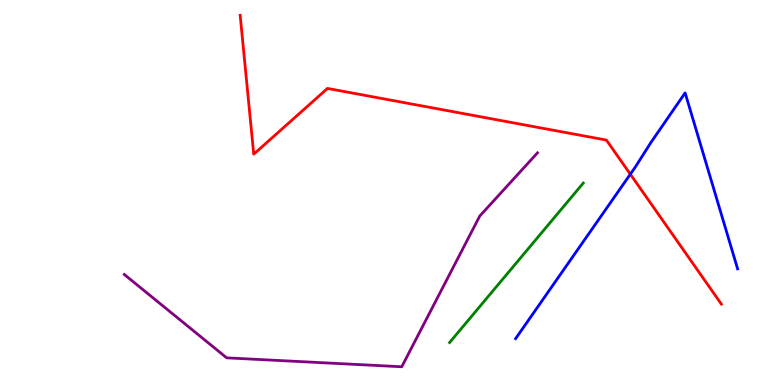[{'lines': ['blue', 'red'], 'intersections': [{'x': 8.13, 'y': 5.48}]}, {'lines': ['green', 'red'], 'intersections': []}, {'lines': ['purple', 'red'], 'intersections': []}, {'lines': ['blue', 'green'], 'intersections': []}, {'lines': ['blue', 'purple'], 'intersections': []}, {'lines': ['green', 'purple'], 'intersections': []}]